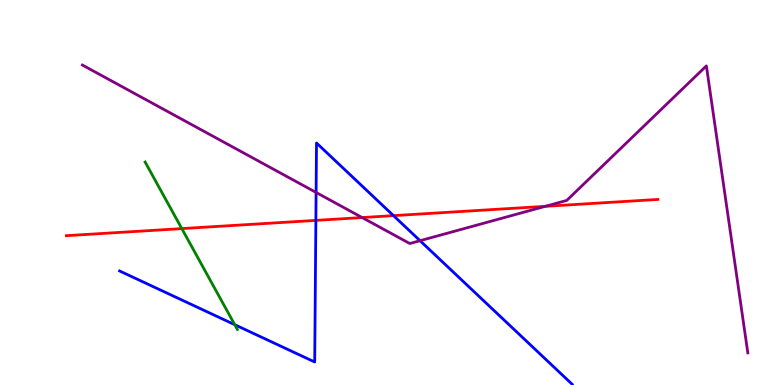[{'lines': ['blue', 'red'], 'intersections': [{'x': 4.08, 'y': 4.28}, {'x': 5.08, 'y': 4.4}]}, {'lines': ['green', 'red'], 'intersections': [{'x': 2.35, 'y': 4.06}]}, {'lines': ['purple', 'red'], 'intersections': [{'x': 4.67, 'y': 4.35}, {'x': 7.04, 'y': 4.64}]}, {'lines': ['blue', 'green'], 'intersections': [{'x': 3.03, 'y': 1.57}]}, {'lines': ['blue', 'purple'], 'intersections': [{'x': 4.08, 'y': 5.0}, {'x': 5.42, 'y': 3.75}]}, {'lines': ['green', 'purple'], 'intersections': []}]